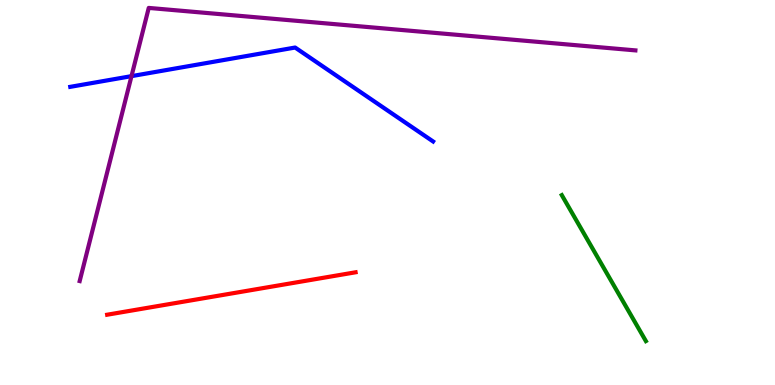[{'lines': ['blue', 'red'], 'intersections': []}, {'lines': ['green', 'red'], 'intersections': []}, {'lines': ['purple', 'red'], 'intersections': []}, {'lines': ['blue', 'green'], 'intersections': []}, {'lines': ['blue', 'purple'], 'intersections': [{'x': 1.7, 'y': 8.02}]}, {'lines': ['green', 'purple'], 'intersections': []}]